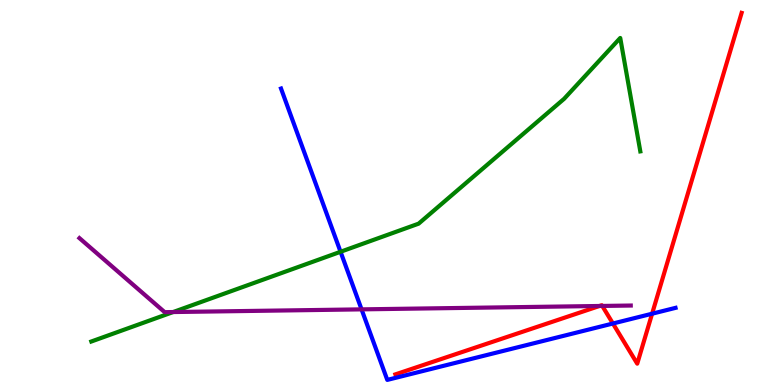[{'lines': ['blue', 'red'], 'intersections': [{'x': 7.91, 'y': 1.6}, {'x': 8.41, 'y': 1.85}]}, {'lines': ['green', 'red'], 'intersections': []}, {'lines': ['purple', 'red'], 'intersections': [{'x': 7.74, 'y': 2.05}, {'x': 7.77, 'y': 2.05}]}, {'lines': ['blue', 'green'], 'intersections': [{'x': 4.39, 'y': 3.46}]}, {'lines': ['blue', 'purple'], 'intersections': [{'x': 4.67, 'y': 1.96}]}, {'lines': ['green', 'purple'], 'intersections': [{'x': 2.23, 'y': 1.89}]}]